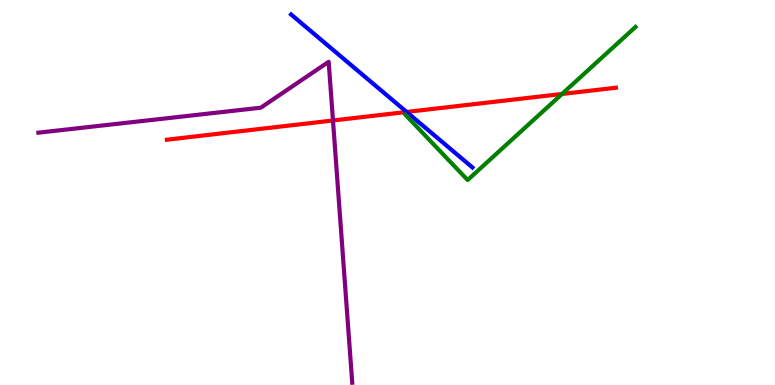[{'lines': ['blue', 'red'], 'intersections': [{'x': 5.25, 'y': 7.09}]}, {'lines': ['green', 'red'], 'intersections': [{'x': 7.25, 'y': 7.56}]}, {'lines': ['purple', 'red'], 'intersections': [{'x': 4.3, 'y': 6.87}]}, {'lines': ['blue', 'green'], 'intersections': []}, {'lines': ['blue', 'purple'], 'intersections': []}, {'lines': ['green', 'purple'], 'intersections': []}]